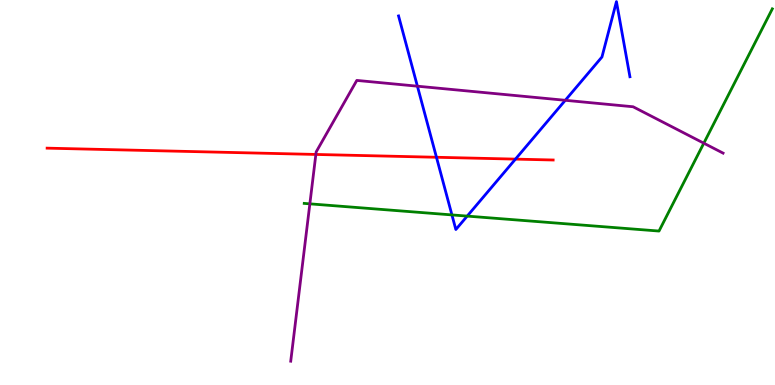[{'lines': ['blue', 'red'], 'intersections': [{'x': 5.63, 'y': 5.92}, {'x': 6.65, 'y': 5.87}]}, {'lines': ['green', 'red'], 'intersections': []}, {'lines': ['purple', 'red'], 'intersections': [{'x': 4.08, 'y': 5.99}]}, {'lines': ['blue', 'green'], 'intersections': [{'x': 5.83, 'y': 4.42}, {'x': 6.03, 'y': 4.39}]}, {'lines': ['blue', 'purple'], 'intersections': [{'x': 5.39, 'y': 7.76}, {'x': 7.29, 'y': 7.39}]}, {'lines': ['green', 'purple'], 'intersections': [{'x': 4.0, 'y': 4.71}, {'x': 9.08, 'y': 6.28}]}]